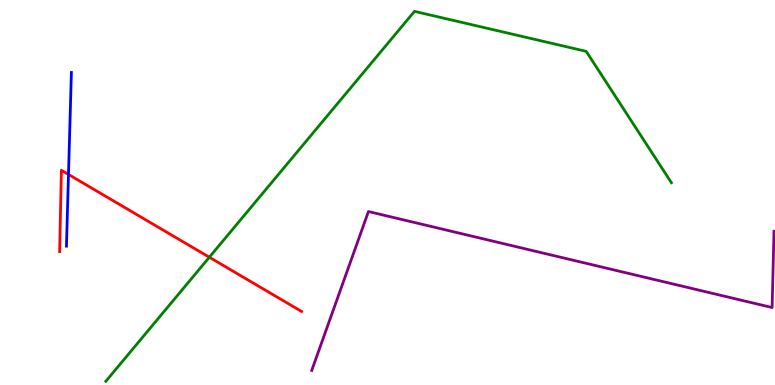[{'lines': ['blue', 'red'], 'intersections': [{'x': 0.884, 'y': 5.47}]}, {'lines': ['green', 'red'], 'intersections': [{'x': 2.7, 'y': 3.32}]}, {'lines': ['purple', 'red'], 'intersections': []}, {'lines': ['blue', 'green'], 'intersections': []}, {'lines': ['blue', 'purple'], 'intersections': []}, {'lines': ['green', 'purple'], 'intersections': []}]